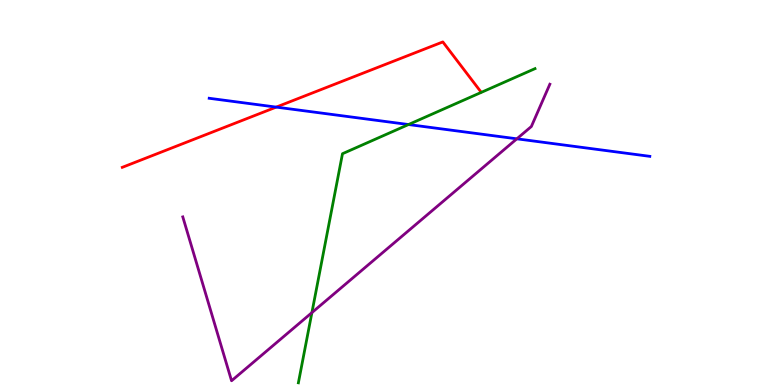[{'lines': ['blue', 'red'], 'intersections': [{'x': 3.56, 'y': 7.22}]}, {'lines': ['green', 'red'], 'intersections': []}, {'lines': ['purple', 'red'], 'intersections': []}, {'lines': ['blue', 'green'], 'intersections': [{'x': 5.27, 'y': 6.77}]}, {'lines': ['blue', 'purple'], 'intersections': [{'x': 6.67, 'y': 6.39}]}, {'lines': ['green', 'purple'], 'intersections': [{'x': 4.02, 'y': 1.88}]}]